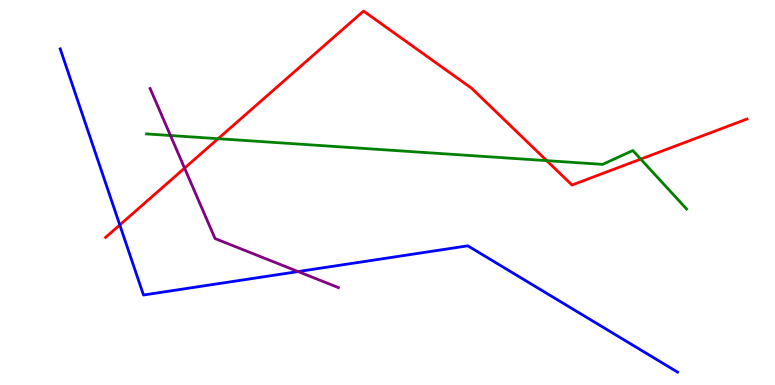[{'lines': ['blue', 'red'], 'intersections': [{'x': 1.55, 'y': 4.16}]}, {'lines': ['green', 'red'], 'intersections': [{'x': 2.81, 'y': 6.4}, {'x': 7.05, 'y': 5.83}, {'x': 8.27, 'y': 5.87}]}, {'lines': ['purple', 'red'], 'intersections': [{'x': 2.38, 'y': 5.63}]}, {'lines': ['blue', 'green'], 'intersections': []}, {'lines': ['blue', 'purple'], 'intersections': [{'x': 3.85, 'y': 2.95}]}, {'lines': ['green', 'purple'], 'intersections': [{'x': 2.2, 'y': 6.48}]}]